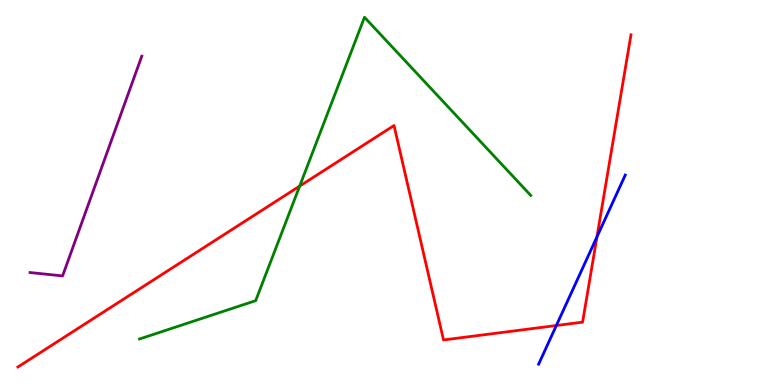[{'lines': ['blue', 'red'], 'intersections': [{'x': 7.18, 'y': 1.55}, {'x': 7.7, 'y': 3.85}]}, {'lines': ['green', 'red'], 'intersections': [{'x': 3.87, 'y': 5.17}]}, {'lines': ['purple', 'red'], 'intersections': []}, {'lines': ['blue', 'green'], 'intersections': []}, {'lines': ['blue', 'purple'], 'intersections': []}, {'lines': ['green', 'purple'], 'intersections': []}]